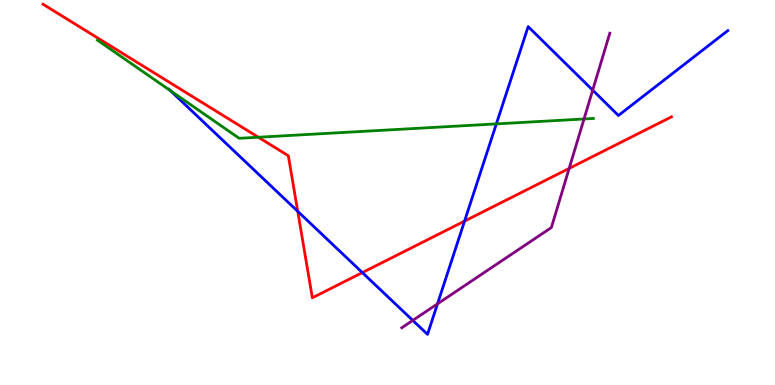[{'lines': ['blue', 'red'], 'intersections': [{'x': 3.84, 'y': 4.51}, {'x': 4.68, 'y': 2.92}, {'x': 5.99, 'y': 4.26}]}, {'lines': ['green', 'red'], 'intersections': [{'x': 3.33, 'y': 6.44}]}, {'lines': ['purple', 'red'], 'intersections': [{'x': 7.34, 'y': 5.63}]}, {'lines': ['blue', 'green'], 'intersections': [{'x': 2.2, 'y': 7.64}, {'x': 6.4, 'y': 6.78}]}, {'lines': ['blue', 'purple'], 'intersections': [{'x': 5.33, 'y': 1.68}, {'x': 5.65, 'y': 2.11}, {'x': 7.65, 'y': 7.66}]}, {'lines': ['green', 'purple'], 'intersections': [{'x': 7.54, 'y': 6.91}]}]